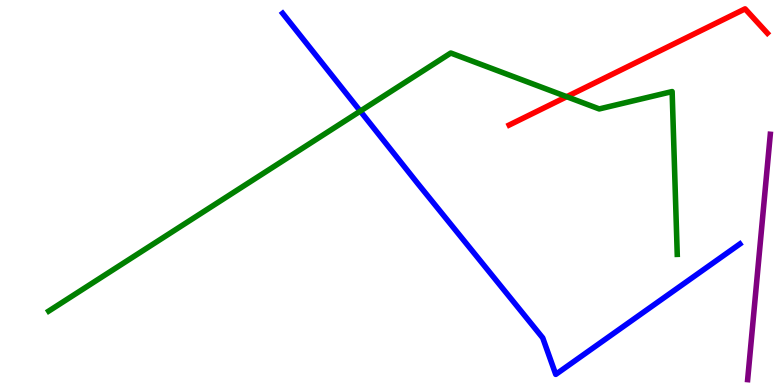[{'lines': ['blue', 'red'], 'intersections': []}, {'lines': ['green', 'red'], 'intersections': [{'x': 7.31, 'y': 7.49}]}, {'lines': ['purple', 'red'], 'intersections': []}, {'lines': ['blue', 'green'], 'intersections': [{'x': 4.65, 'y': 7.11}]}, {'lines': ['blue', 'purple'], 'intersections': []}, {'lines': ['green', 'purple'], 'intersections': []}]